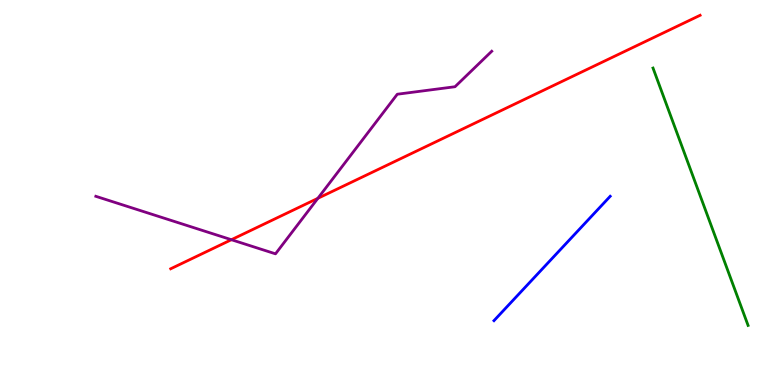[{'lines': ['blue', 'red'], 'intersections': []}, {'lines': ['green', 'red'], 'intersections': []}, {'lines': ['purple', 'red'], 'intersections': [{'x': 2.99, 'y': 3.77}, {'x': 4.1, 'y': 4.85}]}, {'lines': ['blue', 'green'], 'intersections': []}, {'lines': ['blue', 'purple'], 'intersections': []}, {'lines': ['green', 'purple'], 'intersections': []}]